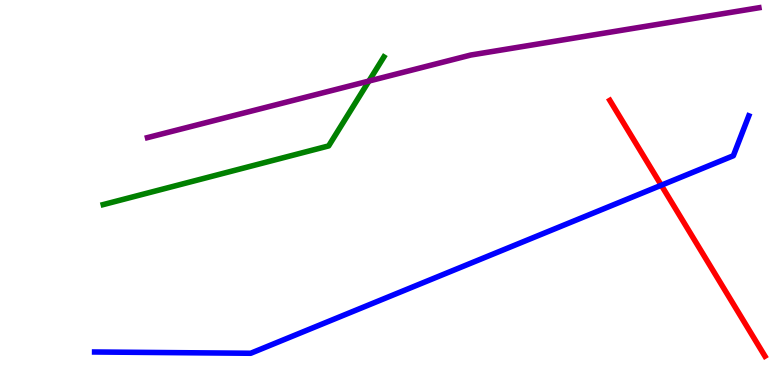[{'lines': ['blue', 'red'], 'intersections': [{'x': 8.53, 'y': 5.19}]}, {'lines': ['green', 'red'], 'intersections': []}, {'lines': ['purple', 'red'], 'intersections': []}, {'lines': ['blue', 'green'], 'intersections': []}, {'lines': ['blue', 'purple'], 'intersections': []}, {'lines': ['green', 'purple'], 'intersections': [{'x': 4.76, 'y': 7.89}]}]